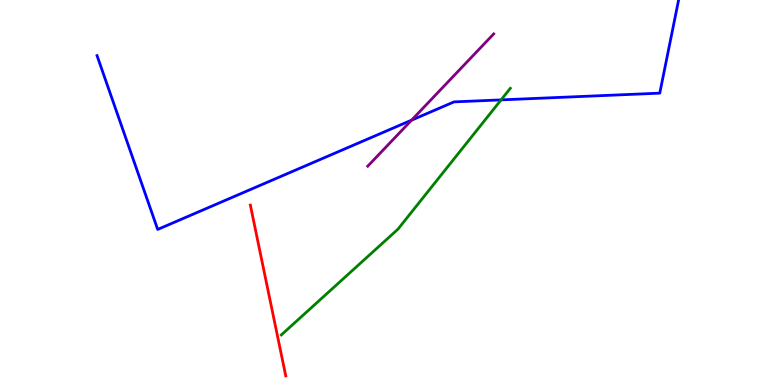[{'lines': ['blue', 'red'], 'intersections': []}, {'lines': ['green', 'red'], 'intersections': []}, {'lines': ['purple', 'red'], 'intersections': []}, {'lines': ['blue', 'green'], 'intersections': [{'x': 6.47, 'y': 7.41}]}, {'lines': ['blue', 'purple'], 'intersections': [{'x': 5.31, 'y': 6.88}]}, {'lines': ['green', 'purple'], 'intersections': []}]